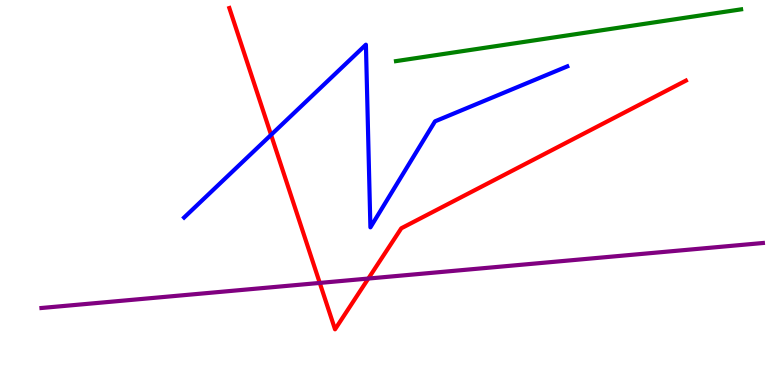[{'lines': ['blue', 'red'], 'intersections': [{'x': 3.5, 'y': 6.5}]}, {'lines': ['green', 'red'], 'intersections': []}, {'lines': ['purple', 'red'], 'intersections': [{'x': 4.13, 'y': 2.65}, {'x': 4.75, 'y': 2.76}]}, {'lines': ['blue', 'green'], 'intersections': []}, {'lines': ['blue', 'purple'], 'intersections': []}, {'lines': ['green', 'purple'], 'intersections': []}]